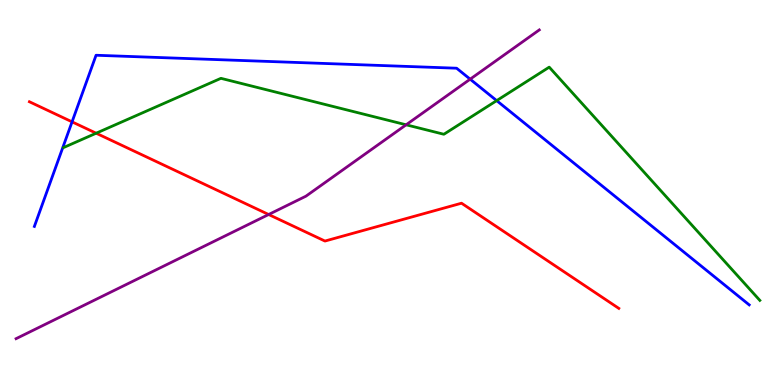[{'lines': ['blue', 'red'], 'intersections': [{'x': 0.93, 'y': 6.84}]}, {'lines': ['green', 'red'], 'intersections': [{'x': 1.24, 'y': 6.54}]}, {'lines': ['purple', 'red'], 'intersections': [{'x': 3.47, 'y': 4.43}]}, {'lines': ['blue', 'green'], 'intersections': [{'x': 6.41, 'y': 7.39}]}, {'lines': ['blue', 'purple'], 'intersections': [{'x': 6.07, 'y': 7.94}]}, {'lines': ['green', 'purple'], 'intersections': [{'x': 5.24, 'y': 6.76}]}]